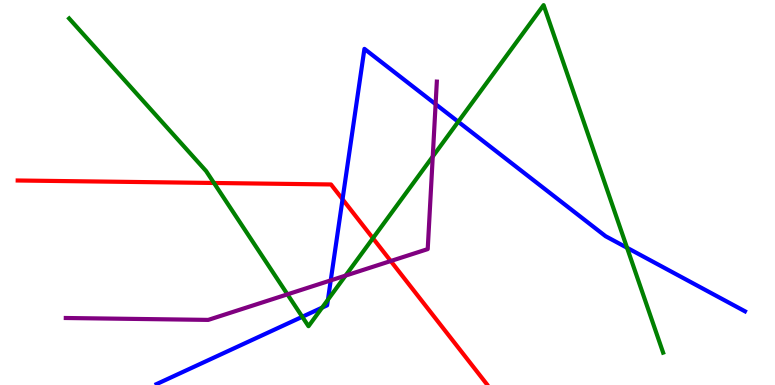[{'lines': ['blue', 'red'], 'intersections': [{'x': 4.42, 'y': 4.82}]}, {'lines': ['green', 'red'], 'intersections': [{'x': 2.76, 'y': 5.25}, {'x': 4.81, 'y': 3.81}]}, {'lines': ['purple', 'red'], 'intersections': [{'x': 5.04, 'y': 3.22}]}, {'lines': ['blue', 'green'], 'intersections': [{'x': 3.9, 'y': 1.77}, {'x': 4.16, 'y': 2.01}, {'x': 4.23, 'y': 2.22}, {'x': 5.91, 'y': 6.84}, {'x': 8.09, 'y': 3.56}]}, {'lines': ['blue', 'purple'], 'intersections': [{'x': 4.27, 'y': 2.72}, {'x': 5.62, 'y': 7.29}]}, {'lines': ['green', 'purple'], 'intersections': [{'x': 3.71, 'y': 2.35}, {'x': 4.46, 'y': 2.84}, {'x': 5.58, 'y': 5.93}]}]